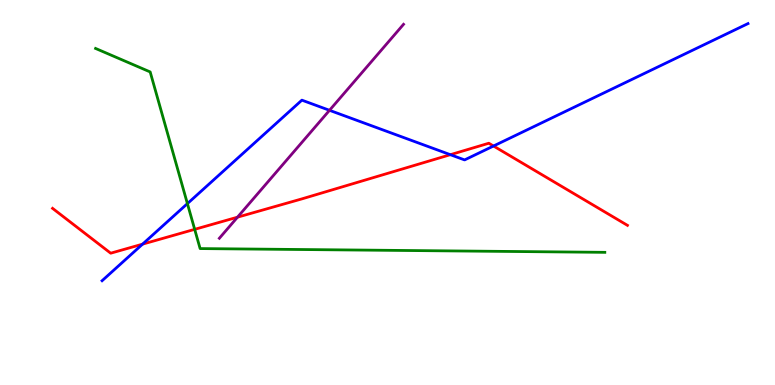[{'lines': ['blue', 'red'], 'intersections': [{'x': 1.84, 'y': 3.66}, {'x': 5.81, 'y': 5.98}, {'x': 6.37, 'y': 6.21}]}, {'lines': ['green', 'red'], 'intersections': [{'x': 2.51, 'y': 4.04}]}, {'lines': ['purple', 'red'], 'intersections': [{'x': 3.06, 'y': 4.36}]}, {'lines': ['blue', 'green'], 'intersections': [{'x': 2.42, 'y': 4.71}]}, {'lines': ['blue', 'purple'], 'intersections': [{'x': 4.25, 'y': 7.14}]}, {'lines': ['green', 'purple'], 'intersections': []}]